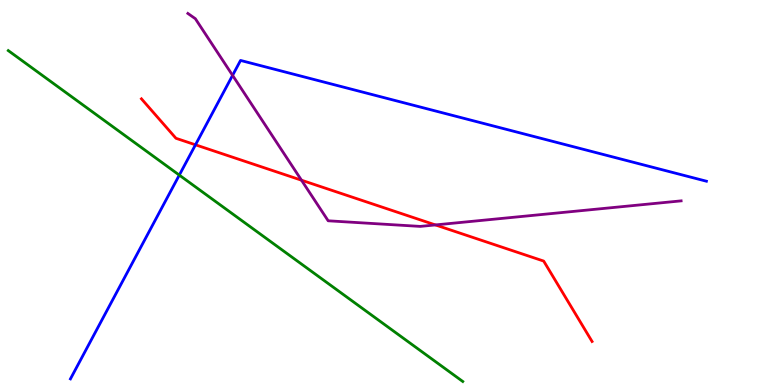[{'lines': ['blue', 'red'], 'intersections': [{'x': 2.52, 'y': 6.24}]}, {'lines': ['green', 'red'], 'intersections': []}, {'lines': ['purple', 'red'], 'intersections': [{'x': 3.89, 'y': 5.32}, {'x': 5.62, 'y': 4.16}]}, {'lines': ['blue', 'green'], 'intersections': [{'x': 2.31, 'y': 5.45}]}, {'lines': ['blue', 'purple'], 'intersections': [{'x': 3.0, 'y': 8.04}]}, {'lines': ['green', 'purple'], 'intersections': []}]